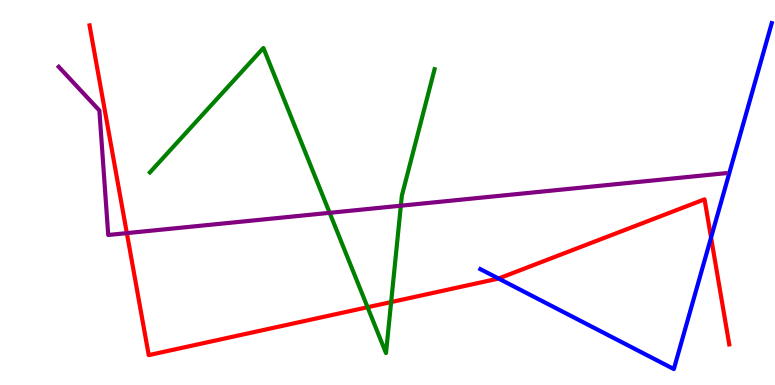[{'lines': ['blue', 'red'], 'intersections': [{'x': 6.43, 'y': 2.77}, {'x': 9.17, 'y': 3.83}]}, {'lines': ['green', 'red'], 'intersections': [{'x': 4.74, 'y': 2.02}, {'x': 5.05, 'y': 2.15}]}, {'lines': ['purple', 'red'], 'intersections': [{'x': 1.64, 'y': 3.94}]}, {'lines': ['blue', 'green'], 'intersections': []}, {'lines': ['blue', 'purple'], 'intersections': []}, {'lines': ['green', 'purple'], 'intersections': [{'x': 4.25, 'y': 4.47}, {'x': 5.17, 'y': 4.66}]}]